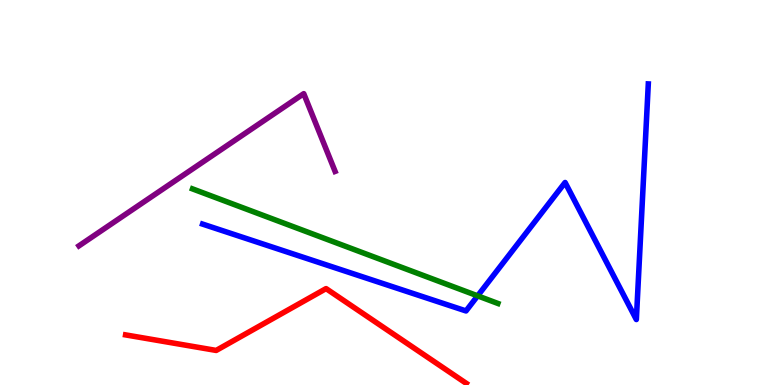[{'lines': ['blue', 'red'], 'intersections': []}, {'lines': ['green', 'red'], 'intersections': []}, {'lines': ['purple', 'red'], 'intersections': []}, {'lines': ['blue', 'green'], 'intersections': [{'x': 6.16, 'y': 2.32}]}, {'lines': ['blue', 'purple'], 'intersections': []}, {'lines': ['green', 'purple'], 'intersections': []}]